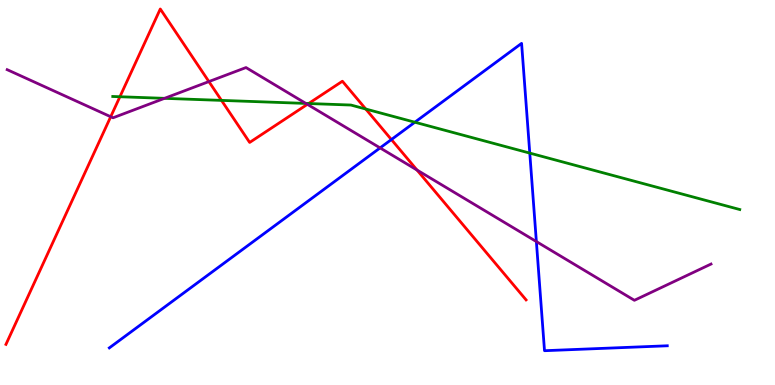[{'lines': ['blue', 'red'], 'intersections': [{'x': 5.05, 'y': 6.38}]}, {'lines': ['green', 'red'], 'intersections': [{'x': 1.55, 'y': 7.49}, {'x': 2.86, 'y': 7.39}, {'x': 3.98, 'y': 7.31}, {'x': 4.72, 'y': 7.17}]}, {'lines': ['purple', 'red'], 'intersections': [{'x': 1.43, 'y': 6.97}, {'x': 2.7, 'y': 7.88}, {'x': 3.97, 'y': 7.29}, {'x': 5.38, 'y': 5.58}]}, {'lines': ['blue', 'green'], 'intersections': [{'x': 5.35, 'y': 6.83}, {'x': 6.84, 'y': 6.02}]}, {'lines': ['blue', 'purple'], 'intersections': [{'x': 4.9, 'y': 6.16}, {'x': 6.92, 'y': 3.73}]}, {'lines': ['green', 'purple'], 'intersections': [{'x': 2.12, 'y': 7.45}, {'x': 3.95, 'y': 7.31}]}]